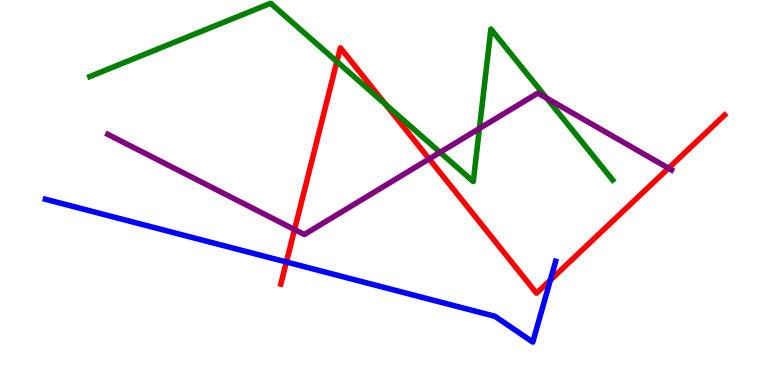[{'lines': ['blue', 'red'], 'intersections': [{'x': 3.7, 'y': 3.2}, {'x': 7.1, 'y': 2.72}]}, {'lines': ['green', 'red'], 'intersections': [{'x': 4.35, 'y': 8.4}, {'x': 4.98, 'y': 7.29}]}, {'lines': ['purple', 'red'], 'intersections': [{'x': 3.8, 'y': 4.04}, {'x': 5.54, 'y': 5.87}, {'x': 8.63, 'y': 5.63}]}, {'lines': ['blue', 'green'], 'intersections': []}, {'lines': ['blue', 'purple'], 'intersections': []}, {'lines': ['green', 'purple'], 'intersections': [{'x': 5.68, 'y': 6.04}, {'x': 6.19, 'y': 6.66}, {'x': 7.05, 'y': 7.45}]}]